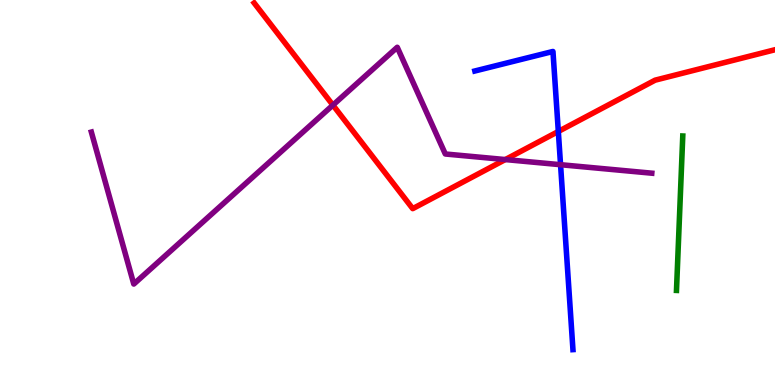[{'lines': ['blue', 'red'], 'intersections': [{'x': 7.2, 'y': 6.59}]}, {'lines': ['green', 'red'], 'intersections': []}, {'lines': ['purple', 'red'], 'intersections': [{'x': 4.3, 'y': 7.27}, {'x': 6.52, 'y': 5.86}]}, {'lines': ['blue', 'green'], 'intersections': []}, {'lines': ['blue', 'purple'], 'intersections': [{'x': 7.23, 'y': 5.72}]}, {'lines': ['green', 'purple'], 'intersections': []}]